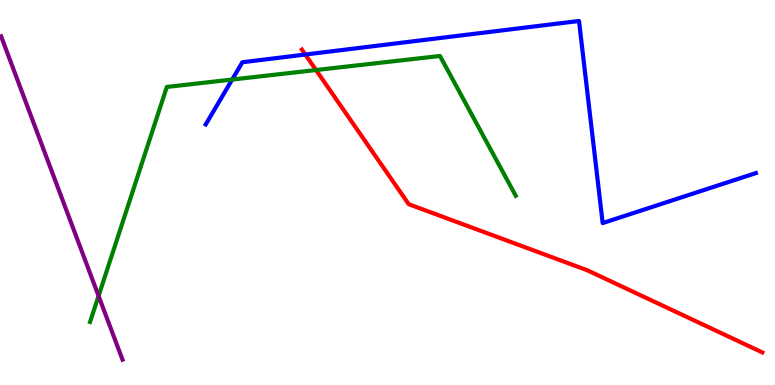[{'lines': ['blue', 'red'], 'intersections': [{'x': 3.94, 'y': 8.58}]}, {'lines': ['green', 'red'], 'intersections': [{'x': 4.08, 'y': 8.18}]}, {'lines': ['purple', 'red'], 'intersections': []}, {'lines': ['blue', 'green'], 'intersections': [{'x': 3.0, 'y': 7.93}]}, {'lines': ['blue', 'purple'], 'intersections': []}, {'lines': ['green', 'purple'], 'intersections': [{'x': 1.27, 'y': 2.31}]}]